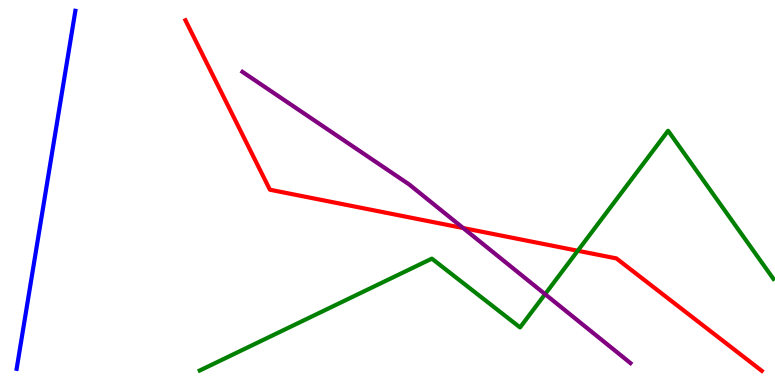[{'lines': ['blue', 'red'], 'intersections': []}, {'lines': ['green', 'red'], 'intersections': [{'x': 7.46, 'y': 3.49}]}, {'lines': ['purple', 'red'], 'intersections': [{'x': 5.98, 'y': 4.08}]}, {'lines': ['blue', 'green'], 'intersections': []}, {'lines': ['blue', 'purple'], 'intersections': []}, {'lines': ['green', 'purple'], 'intersections': [{'x': 7.03, 'y': 2.36}]}]